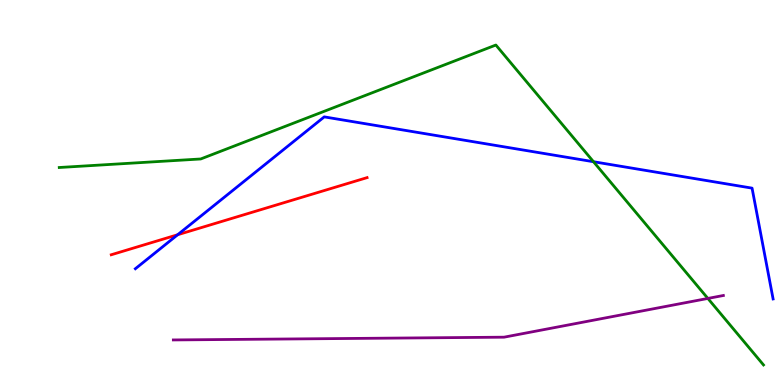[{'lines': ['blue', 'red'], 'intersections': [{'x': 2.29, 'y': 3.9}]}, {'lines': ['green', 'red'], 'intersections': []}, {'lines': ['purple', 'red'], 'intersections': []}, {'lines': ['blue', 'green'], 'intersections': [{'x': 7.66, 'y': 5.8}]}, {'lines': ['blue', 'purple'], 'intersections': []}, {'lines': ['green', 'purple'], 'intersections': [{'x': 9.13, 'y': 2.25}]}]